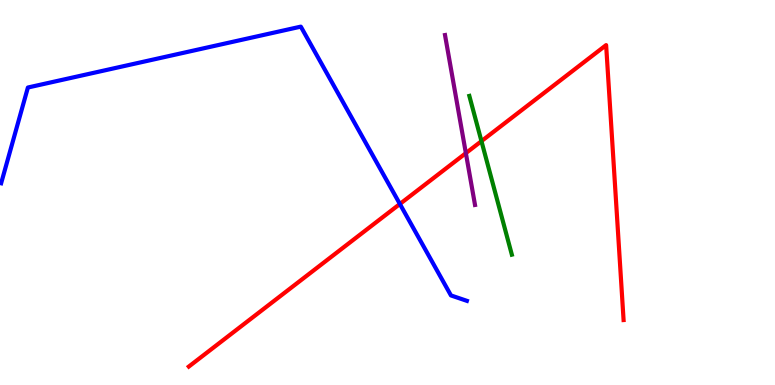[{'lines': ['blue', 'red'], 'intersections': [{'x': 5.16, 'y': 4.7}]}, {'lines': ['green', 'red'], 'intersections': [{'x': 6.21, 'y': 6.33}]}, {'lines': ['purple', 'red'], 'intersections': [{'x': 6.01, 'y': 6.02}]}, {'lines': ['blue', 'green'], 'intersections': []}, {'lines': ['blue', 'purple'], 'intersections': []}, {'lines': ['green', 'purple'], 'intersections': []}]